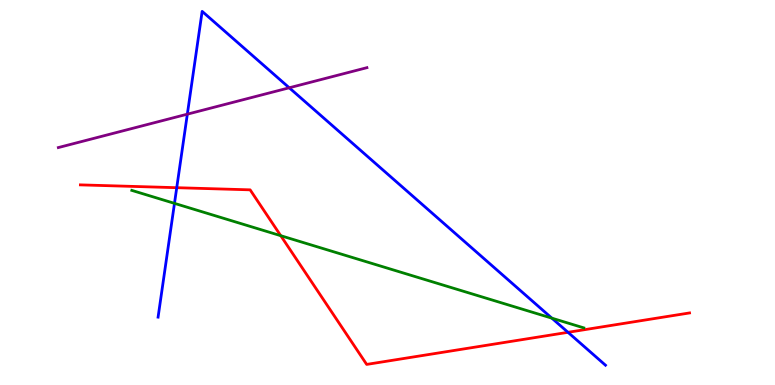[{'lines': ['blue', 'red'], 'intersections': [{'x': 2.28, 'y': 5.12}, {'x': 7.33, 'y': 1.37}]}, {'lines': ['green', 'red'], 'intersections': [{'x': 3.62, 'y': 3.88}]}, {'lines': ['purple', 'red'], 'intersections': []}, {'lines': ['blue', 'green'], 'intersections': [{'x': 2.25, 'y': 4.72}, {'x': 7.12, 'y': 1.74}]}, {'lines': ['blue', 'purple'], 'intersections': [{'x': 2.42, 'y': 7.03}, {'x': 3.73, 'y': 7.72}]}, {'lines': ['green', 'purple'], 'intersections': []}]